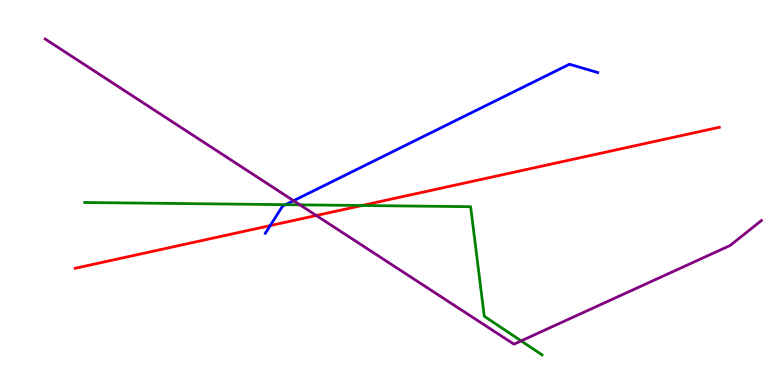[{'lines': ['blue', 'red'], 'intersections': [{'x': 3.49, 'y': 4.14}]}, {'lines': ['green', 'red'], 'intersections': [{'x': 4.67, 'y': 4.66}]}, {'lines': ['purple', 'red'], 'intersections': [{'x': 4.08, 'y': 4.4}]}, {'lines': ['blue', 'green'], 'intersections': [{'x': 3.68, 'y': 4.68}]}, {'lines': ['blue', 'purple'], 'intersections': [{'x': 3.79, 'y': 4.79}]}, {'lines': ['green', 'purple'], 'intersections': [{'x': 3.87, 'y': 4.68}, {'x': 6.72, 'y': 1.15}]}]